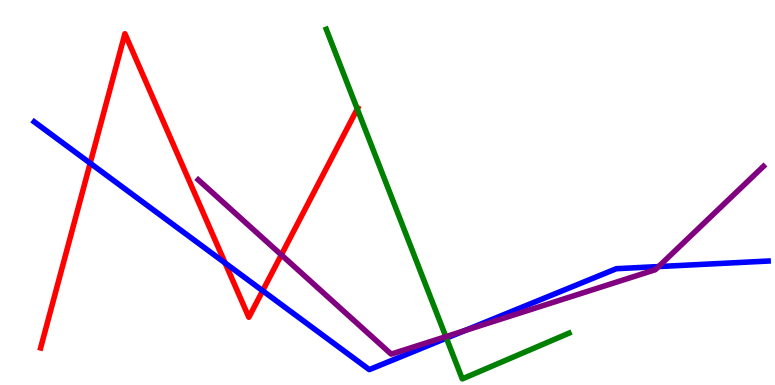[{'lines': ['blue', 'red'], 'intersections': [{'x': 1.16, 'y': 5.76}, {'x': 2.9, 'y': 3.17}, {'x': 3.39, 'y': 2.45}]}, {'lines': ['green', 'red'], 'intersections': [{'x': 4.61, 'y': 7.17}]}, {'lines': ['purple', 'red'], 'intersections': [{'x': 3.63, 'y': 3.38}]}, {'lines': ['blue', 'green'], 'intersections': [{'x': 5.76, 'y': 1.22}]}, {'lines': ['blue', 'purple'], 'intersections': [{'x': 6.0, 'y': 1.41}, {'x': 8.5, 'y': 3.08}]}, {'lines': ['green', 'purple'], 'intersections': [{'x': 5.75, 'y': 1.26}]}]